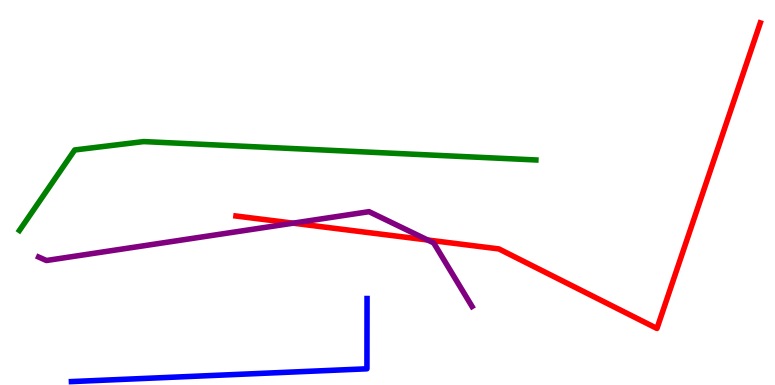[{'lines': ['blue', 'red'], 'intersections': []}, {'lines': ['green', 'red'], 'intersections': []}, {'lines': ['purple', 'red'], 'intersections': [{'x': 3.78, 'y': 4.2}, {'x': 5.52, 'y': 3.77}]}, {'lines': ['blue', 'green'], 'intersections': []}, {'lines': ['blue', 'purple'], 'intersections': []}, {'lines': ['green', 'purple'], 'intersections': []}]